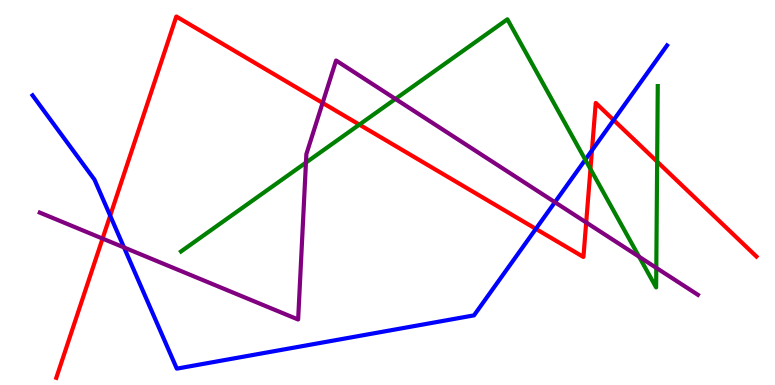[{'lines': ['blue', 'red'], 'intersections': [{'x': 1.42, 'y': 4.4}, {'x': 6.91, 'y': 4.06}, {'x': 7.64, 'y': 6.09}, {'x': 7.92, 'y': 6.88}]}, {'lines': ['green', 'red'], 'intersections': [{'x': 4.64, 'y': 6.76}, {'x': 7.62, 'y': 5.61}, {'x': 8.48, 'y': 5.8}]}, {'lines': ['purple', 'red'], 'intersections': [{'x': 1.32, 'y': 3.8}, {'x': 4.16, 'y': 7.33}, {'x': 7.56, 'y': 4.22}]}, {'lines': ['blue', 'green'], 'intersections': [{'x': 7.55, 'y': 5.85}]}, {'lines': ['blue', 'purple'], 'intersections': [{'x': 1.6, 'y': 3.57}, {'x': 7.16, 'y': 4.75}]}, {'lines': ['green', 'purple'], 'intersections': [{'x': 3.95, 'y': 5.78}, {'x': 5.1, 'y': 7.43}, {'x': 8.25, 'y': 3.33}, {'x': 8.47, 'y': 3.04}]}]